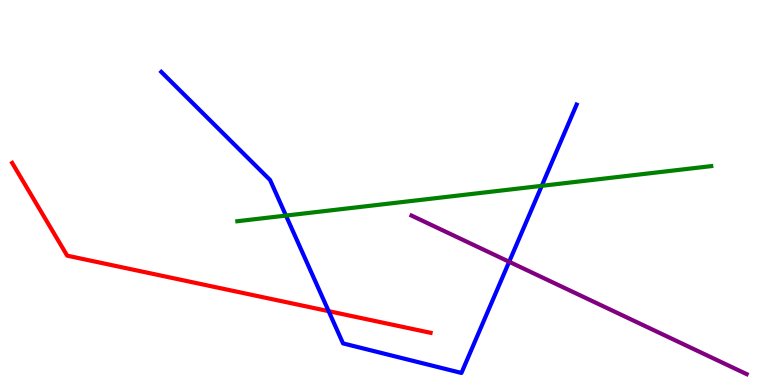[{'lines': ['blue', 'red'], 'intersections': [{'x': 4.24, 'y': 1.92}]}, {'lines': ['green', 'red'], 'intersections': []}, {'lines': ['purple', 'red'], 'intersections': []}, {'lines': ['blue', 'green'], 'intersections': [{'x': 3.69, 'y': 4.4}, {'x': 6.99, 'y': 5.17}]}, {'lines': ['blue', 'purple'], 'intersections': [{'x': 6.57, 'y': 3.2}]}, {'lines': ['green', 'purple'], 'intersections': []}]